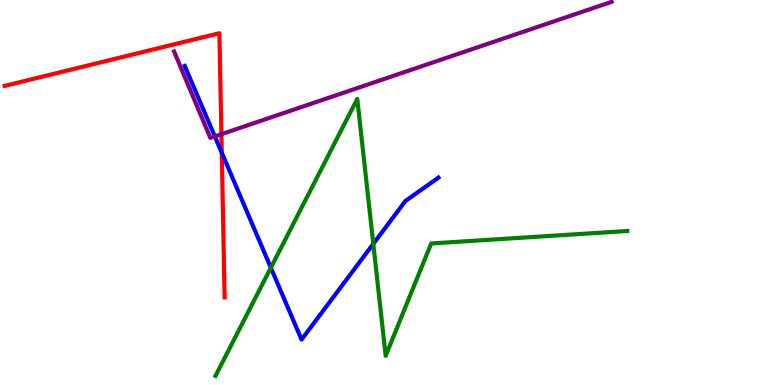[{'lines': ['blue', 'red'], 'intersections': [{'x': 2.86, 'y': 6.03}]}, {'lines': ['green', 'red'], 'intersections': []}, {'lines': ['purple', 'red'], 'intersections': [{'x': 2.86, 'y': 6.51}]}, {'lines': ['blue', 'green'], 'intersections': [{'x': 3.49, 'y': 3.05}, {'x': 4.82, 'y': 3.67}]}, {'lines': ['blue', 'purple'], 'intersections': [{'x': 2.77, 'y': 6.46}]}, {'lines': ['green', 'purple'], 'intersections': []}]